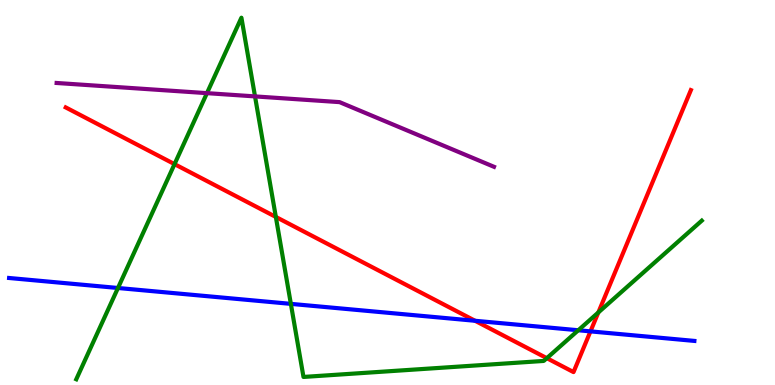[{'lines': ['blue', 'red'], 'intersections': [{'x': 6.13, 'y': 1.67}, {'x': 7.62, 'y': 1.39}]}, {'lines': ['green', 'red'], 'intersections': [{'x': 2.25, 'y': 5.74}, {'x': 3.56, 'y': 4.37}, {'x': 7.06, 'y': 0.697}, {'x': 7.72, 'y': 1.88}]}, {'lines': ['purple', 'red'], 'intersections': []}, {'lines': ['blue', 'green'], 'intersections': [{'x': 1.52, 'y': 2.52}, {'x': 3.75, 'y': 2.11}, {'x': 7.46, 'y': 1.42}]}, {'lines': ['blue', 'purple'], 'intersections': []}, {'lines': ['green', 'purple'], 'intersections': [{'x': 2.67, 'y': 7.58}, {'x': 3.29, 'y': 7.5}]}]